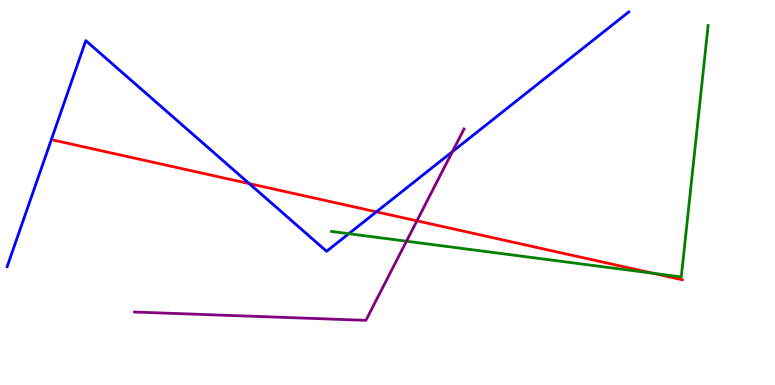[{'lines': ['blue', 'red'], 'intersections': [{'x': 3.22, 'y': 5.23}, {'x': 4.86, 'y': 4.5}]}, {'lines': ['green', 'red'], 'intersections': [{'x': 8.43, 'y': 2.9}]}, {'lines': ['purple', 'red'], 'intersections': [{'x': 5.38, 'y': 4.26}]}, {'lines': ['blue', 'green'], 'intersections': [{'x': 4.5, 'y': 3.93}]}, {'lines': ['blue', 'purple'], 'intersections': [{'x': 5.84, 'y': 6.06}]}, {'lines': ['green', 'purple'], 'intersections': [{'x': 5.24, 'y': 3.73}]}]